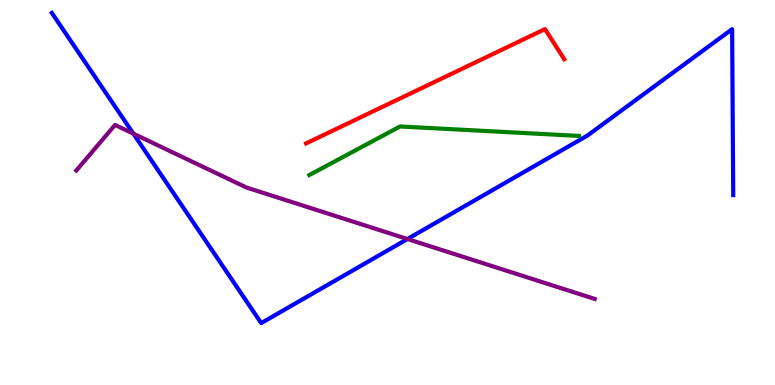[{'lines': ['blue', 'red'], 'intersections': []}, {'lines': ['green', 'red'], 'intersections': []}, {'lines': ['purple', 'red'], 'intersections': []}, {'lines': ['blue', 'green'], 'intersections': []}, {'lines': ['blue', 'purple'], 'intersections': [{'x': 1.72, 'y': 6.53}, {'x': 5.26, 'y': 3.79}]}, {'lines': ['green', 'purple'], 'intersections': []}]